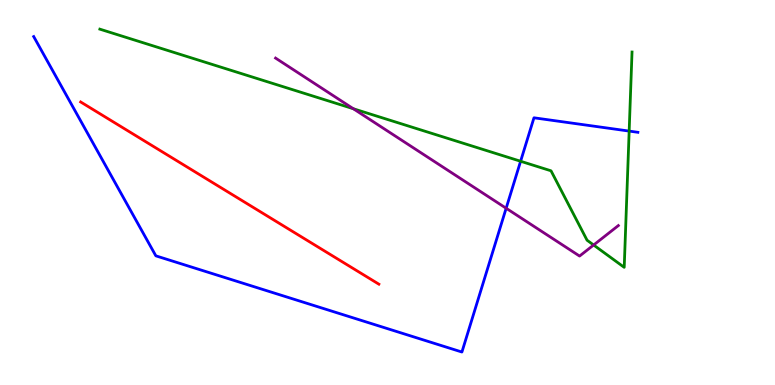[{'lines': ['blue', 'red'], 'intersections': []}, {'lines': ['green', 'red'], 'intersections': []}, {'lines': ['purple', 'red'], 'intersections': []}, {'lines': ['blue', 'green'], 'intersections': [{'x': 6.72, 'y': 5.81}, {'x': 8.12, 'y': 6.6}]}, {'lines': ['blue', 'purple'], 'intersections': [{'x': 6.53, 'y': 4.59}]}, {'lines': ['green', 'purple'], 'intersections': [{'x': 4.56, 'y': 7.18}, {'x': 7.66, 'y': 3.64}]}]